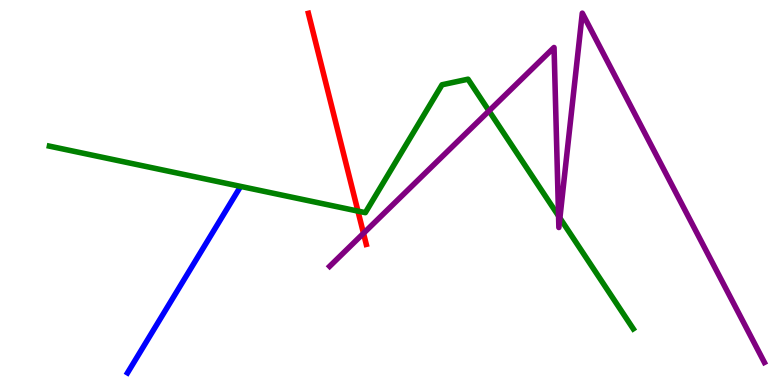[{'lines': ['blue', 'red'], 'intersections': []}, {'lines': ['green', 'red'], 'intersections': [{'x': 4.62, 'y': 4.52}]}, {'lines': ['purple', 'red'], 'intersections': [{'x': 4.69, 'y': 3.94}]}, {'lines': ['blue', 'green'], 'intersections': []}, {'lines': ['blue', 'purple'], 'intersections': []}, {'lines': ['green', 'purple'], 'intersections': [{'x': 6.31, 'y': 7.12}, {'x': 7.21, 'y': 4.39}, {'x': 7.22, 'y': 4.34}]}]